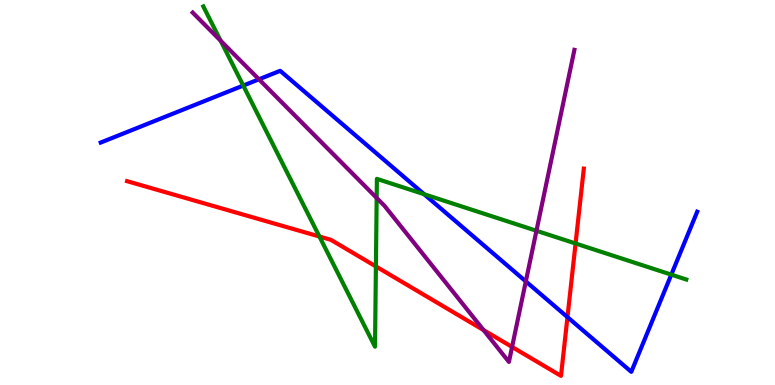[{'lines': ['blue', 'red'], 'intersections': [{'x': 7.32, 'y': 1.76}]}, {'lines': ['green', 'red'], 'intersections': [{'x': 4.12, 'y': 3.86}, {'x': 4.85, 'y': 3.08}, {'x': 7.43, 'y': 3.68}]}, {'lines': ['purple', 'red'], 'intersections': [{'x': 6.24, 'y': 1.43}, {'x': 6.61, 'y': 0.988}]}, {'lines': ['blue', 'green'], 'intersections': [{'x': 3.14, 'y': 7.78}, {'x': 5.47, 'y': 4.96}, {'x': 8.66, 'y': 2.87}]}, {'lines': ['blue', 'purple'], 'intersections': [{'x': 3.34, 'y': 7.94}, {'x': 6.78, 'y': 2.69}]}, {'lines': ['green', 'purple'], 'intersections': [{'x': 2.85, 'y': 8.94}, {'x': 4.86, 'y': 4.86}, {'x': 6.92, 'y': 4.01}]}]